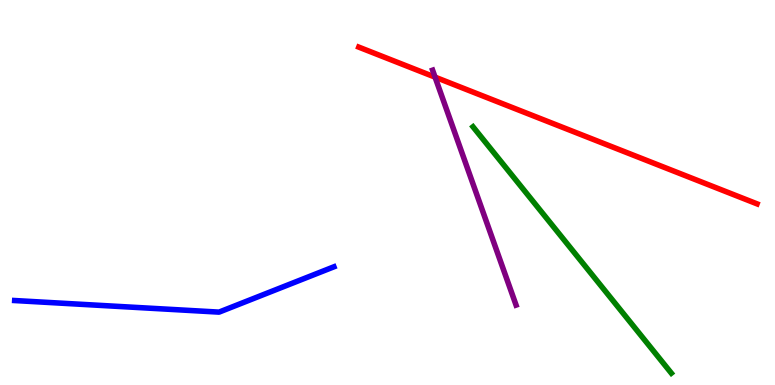[{'lines': ['blue', 'red'], 'intersections': []}, {'lines': ['green', 'red'], 'intersections': []}, {'lines': ['purple', 'red'], 'intersections': [{'x': 5.61, 'y': 8.0}]}, {'lines': ['blue', 'green'], 'intersections': []}, {'lines': ['blue', 'purple'], 'intersections': []}, {'lines': ['green', 'purple'], 'intersections': []}]